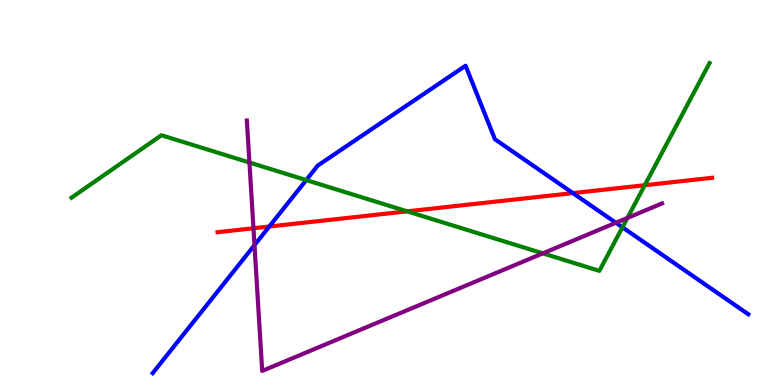[{'lines': ['blue', 'red'], 'intersections': [{'x': 3.47, 'y': 4.12}, {'x': 7.39, 'y': 4.98}]}, {'lines': ['green', 'red'], 'intersections': [{'x': 5.25, 'y': 4.51}, {'x': 8.32, 'y': 5.19}]}, {'lines': ['purple', 'red'], 'intersections': [{'x': 3.27, 'y': 4.07}]}, {'lines': ['blue', 'green'], 'intersections': [{'x': 3.95, 'y': 5.32}, {'x': 8.03, 'y': 4.1}]}, {'lines': ['blue', 'purple'], 'intersections': [{'x': 3.28, 'y': 3.63}, {'x': 7.95, 'y': 4.21}]}, {'lines': ['green', 'purple'], 'intersections': [{'x': 3.22, 'y': 5.78}, {'x': 7.0, 'y': 3.42}, {'x': 8.1, 'y': 4.34}]}]